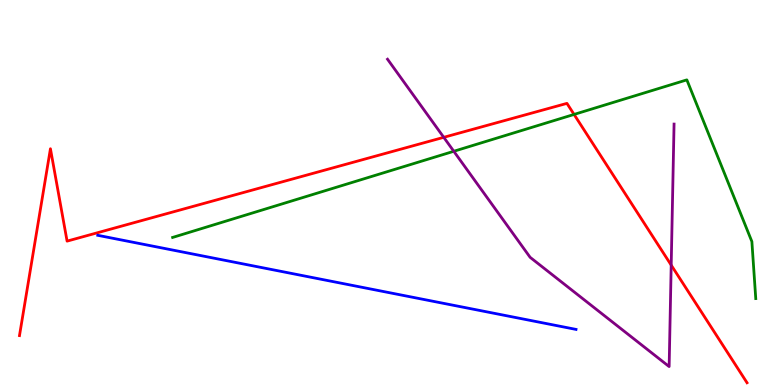[{'lines': ['blue', 'red'], 'intersections': []}, {'lines': ['green', 'red'], 'intersections': [{'x': 7.41, 'y': 7.03}]}, {'lines': ['purple', 'red'], 'intersections': [{'x': 5.73, 'y': 6.43}, {'x': 8.66, 'y': 3.11}]}, {'lines': ['blue', 'green'], 'intersections': []}, {'lines': ['blue', 'purple'], 'intersections': []}, {'lines': ['green', 'purple'], 'intersections': [{'x': 5.86, 'y': 6.07}]}]